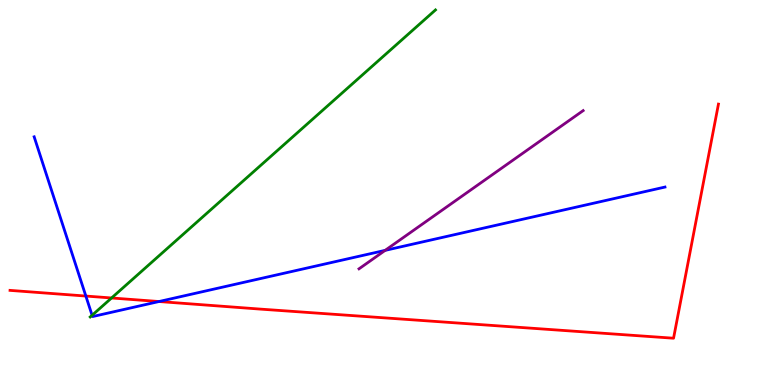[{'lines': ['blue', 'red'], 'intersections': [{'x': 1.11, 'y': 2.31}, {'x': 2.05, 'y': 2.17}]}, {'lines': ['green', 'red'], 'intersections': [{'x': 1.44, 'y': 2.26}]}, {'lines': ['purple', 'red'], 'intersections': []}, {'lines': ['blue', 'green'], 'intersections': [{'x': 1.19, 'y': 1.81}]}, {'lines': ['blue', 'purple'], 'intersections': [{'x': 4.97, 'y': 3.5}]}, {'lines': ['green', 'purple'], 'intersections': []}]